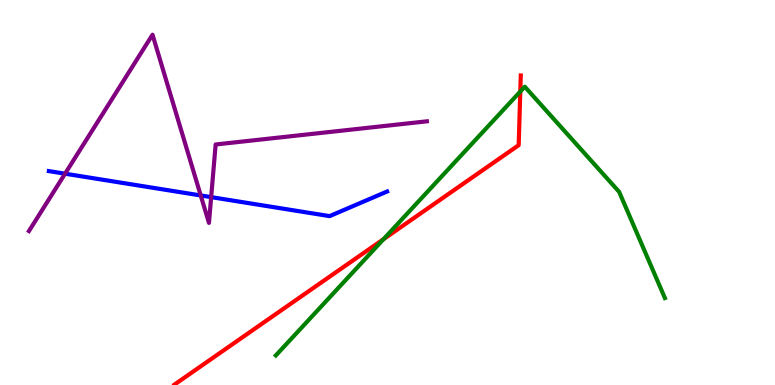[{'lines': ['blue', 'red'], 'intersections': []}, {'lines': ['green', 'red'], 'intersections': [{'x': 4.95, 'y': 3.79}, {'x': 6.71, 'y': 7.62}]}, {'lines': ['purple', 'red'], 'intersections': []}, {'lines': ['blue', 'green'], 'intersections': []}, {'lines': ['blue', 'purple'], 'intersections': [{'x': 0.839, 'y': 5.49}, {'x': 2.59, 'y': 4.92}, {'x': 2.72, 'y': 4.88}]}, {'lines': ['green', 'purple'], 'intersections': []}]